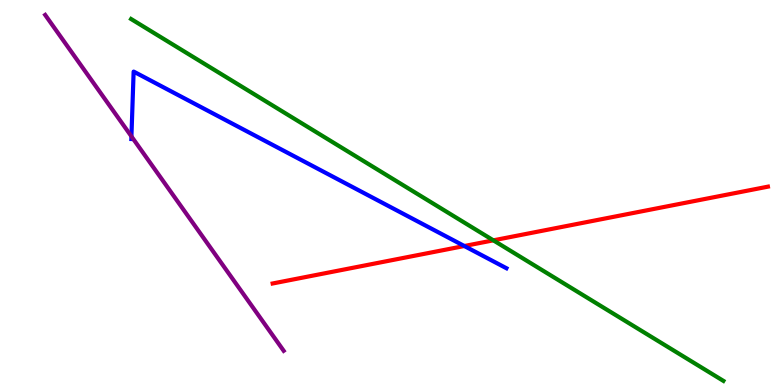[{'lines': ['blue', 'red'], 'intersections': [{'x': 5.99, 'y': 3.61}]}, {'lines': ['green', 'red'], 'intersections': [{'x': 6.37, 'y': 3.76}]}, {'lines': ['purple', 'red'], 'intersections': []}, {'lines': ['blue', 'green'], 'intersections': []}, {'lines': ['blue', 'purple'], 'intersections': [{'x': 1.7, 'y': 6.46}]}, {'lines': ['green', 'purple'], 'intersections': []}]